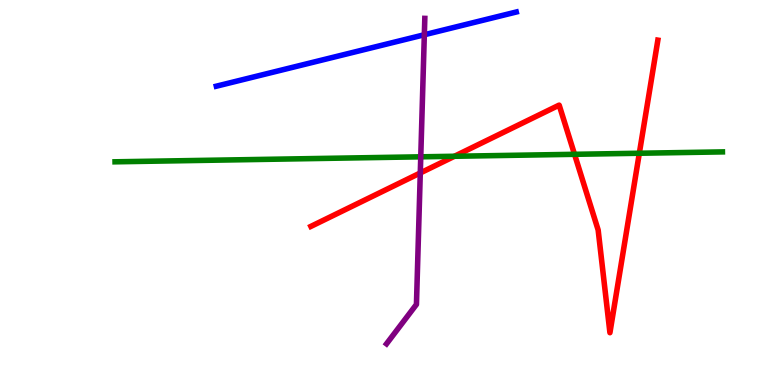[{'lines': ['blue', 'red'], 'intersections': []}, {'lines': ['green', 'red'], 'intersections': [{'x': 5.86, 'y': 5.94}, {'x': 7.41, 'y': 5.99}, {'x': 8.25, 'y': 6.02}]}, {'lines': ['purple', 'red'], 'intersections': [{'x': 5.42, 'y': 5.51}]}, {'lines': ['blue', 'green'], 'intersections': []}, {'lines': ['blue', 'purple'], 'intersections': [{'x': 5.48, 'y': 9.1}]}, {'lines': ['green', 'purple'], 'intersections': [{'x': 5.43, 'y': 5.93}]}]